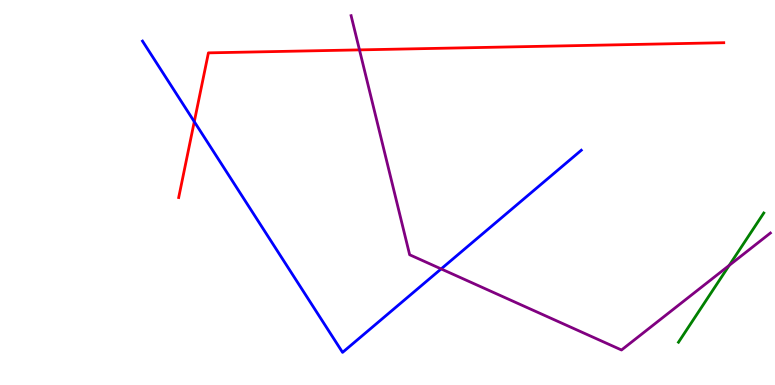[{'lines': ['blue', 'red'], 'intersections': [{'x': 2.51, 'y': 6.84}]}, {'lines': ['green', 'red'], 'intersections': []}, {'lines': ['purple', 'red'], 'intersections': [{'x': 4.64, 'y': 8.7}]}, {'lines': ['blue', 'green'], 'intersections': []}, {'lines': ['blue', 'purple'], 'intersections': [{'x': 5.69, 'y': 3.02}]}, {'lines': ['green', 'purple'], 'intersections': [{'x': 9.41, 'y': 3.11}]}]